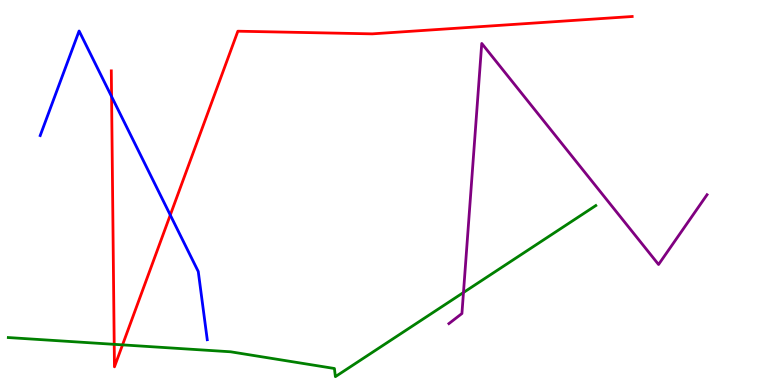[{'lines': ['blue', 'red'], 'intersections': [{'x': 1.44, 'y': 7.49}, {'x': 2.2, 'y': 4.41}]}, {'lines': ['green', 'red'], 'intersections': [{'x': 1.47, 'y': 1.06}, {'x': 1.58, 'y': 1.04}]}, {'lines': ['purple', 'red'], 'intersections': []}, {'lines': ['blue', 'green'], 'intersections': []}, {'lines': ['blue', 'purple'], 'intersections': []}, {'lines': ['green', 'purple'], 'intersections': [{'x': 5.98, 'y': 2.4}]}]